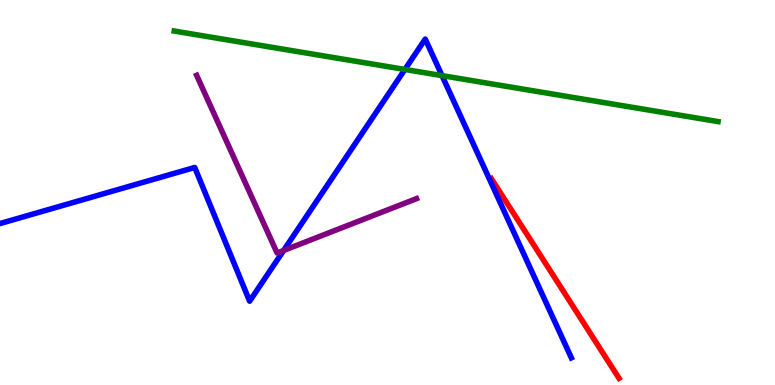[{'lines': ['blue', 'red'], 'intersections': []}, {'lines': ['green', 'red'], 'intersections': []}, {'lines': ['purple', 'red'], 'intersections': []}, {'lines': ['blue', 'green'], 'intersections': [{'x': 5.22, 'y': 8.2}, {'x': 5.7, 'y': 8.04}]}, {'lines': ['blue', 'purple'], 'intersections': [{'x': 3.66, 'y': 3.49}]}, {'lines': ['green', 'purple'], 'intersections': []}]